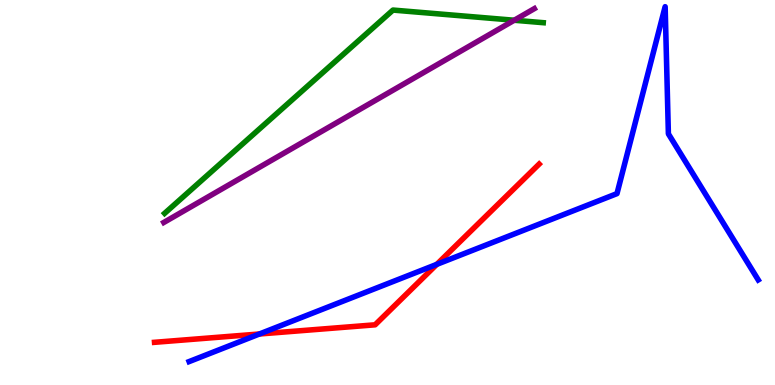[{'lines': ['blue', 'red'], 'intersections': [{'x': 3.35, 'y': 1.32}, {'x': 5.64, 'y': 3.13}]}, {'lines': ['green', 'red'], 'intersections': []}, {'lines': ['purple', 'red'], 'intersections': []}, {'lines': ['blue', 'green'], 'intersections': []}, {'lines': ['blue', 'purple'], 'intersections': []}, {'lines': ['green', 'purple'], 'intersections': [{'x': 6.64, 'y': 9.47}]}]